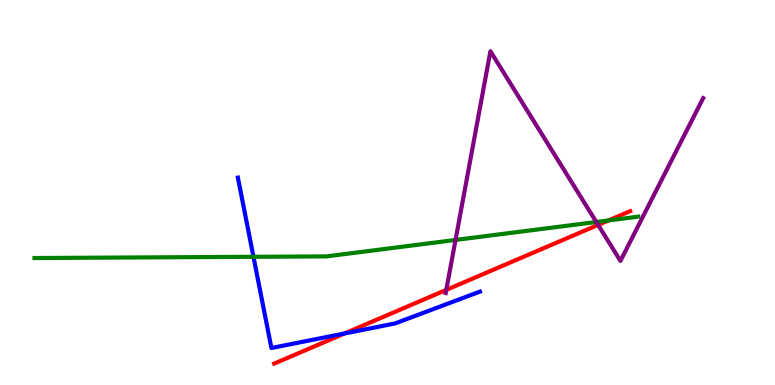[{'lines': ['blue', 'red'], 'intersections': [{'x': 4.45, 'y': 1.34}]}, {'lines': ['green', 'red'], 'intersections': [{'x': 7.85, 'y': 4.27}]}, {'lines': ['purple', 'red'], 'intersections': [{'x': 5.76, 'y': 2.47}, {'x': 7.72, 'y': 4.16}]}, {'lines': ['blue', 'green'], 'intersections': [{'x': 3.27, 'y': 3.33}]}, {'lines': ['blue', 'purple'], 'intersections': []}, {'lines': ['green', 'purple'], 'intersections': [{'x': 5.88, 'y': 3.77}, {'x': 7.69, 'y': 4.23}]}]